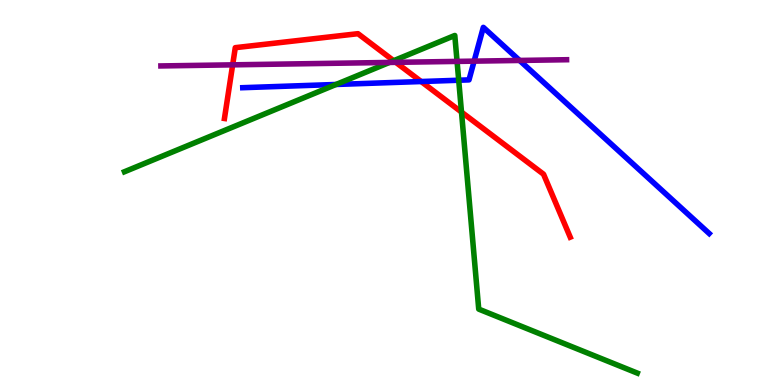[{'lines': ['blue', 'red'], 'intersections': [{'x': 5.43, 'y': 7.88}]}, {'lines': ['green', 'red'], 'intersections': [{'x': 5.08, 'y': 8.42}, {'x': 5.95, 'y': 7.09}]}, {'lines': ['purple', 'red'], 'intersections': [{'x': 3.0, 'y': 8.32}, {'x': 5.11, 'y': 8.38}]}, {'lines': ['blue', 'green'], 'intersections': [{'x': 4.34, 'y': 7.81}, {'x': 5.92, 'y': 7.92}]}, {'lines': ['blue', 'purple'], 'intersections': [{'x': 6.12, 'y': 8.41}, {'x': 6.7, 'y': 8.43}]}, {'lines': ['green', 'purple'], 'intersections': [{'x': 5.03, 'y': 8.38}, {'x': 5.9, 'y': 8.41}]}]